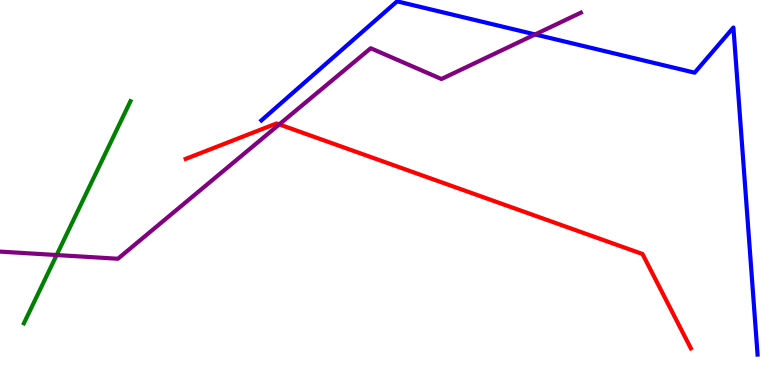[{'lines': ['blue', 'red'], 'intersections': []}, {'lines': ['green', 'red'], 'intersections': []}, {'lines': ['purple', 'red'], 'intersections': [{'x': 3.6, 'y': 6.77}]}, {'lines': ['blue', 'green'], 'intersections': []}, {'lines': ['blue', 'purple'], 'intersections': [{'x': 6.9, 'y': 9.11}]}, {'lines': ['green', 'purple'], 'intersections': [{'x': 0.731, 'y': 3.38}]}]